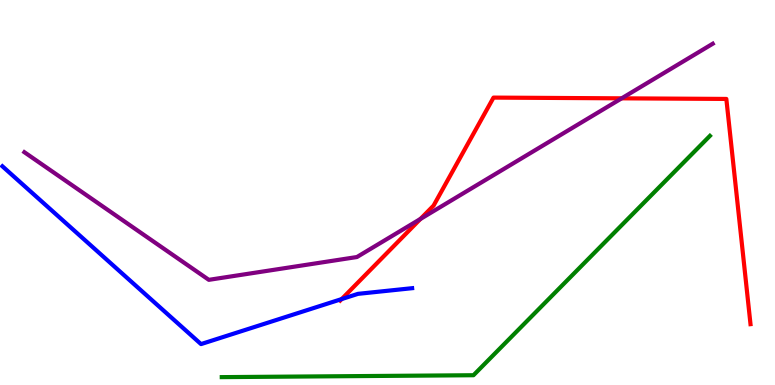[{'lines': ['blue', 'red'], 'intersections': [{'x': 4.41, 'y': 2.23}]}, {'lines': ['green', 'red'], 'intersections': []}, {'lines': ['purple', 'red'], 'intersections': [{'x': 5.43, 'y': 4.31}, {'x': 8.02, 'y': 7.45}]}, {'lines': ['blue', 'green'], 'intersections': []}, {'lines': ['blue', 'purple'], 'intersections': []}, {'lines': ['green', 'purple'], 'intersections': []}]